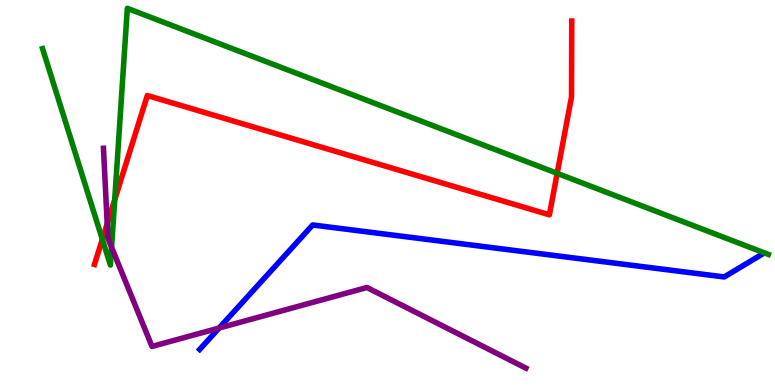[{'lines': ['blue', 'red'], 'intersections': []}, {'lines': ['green', 'red'], 'intersections': [{'x': 1.32, 'y': 3.78}, {'x': 1.48, 'y': 4.81}, {'x': 7.19, 'y': 5.5}]}, {'lines': ['purple', 'red'], 'intersections': [{'x': 1.38, 'y': 4.19}]}, {'lines': ['blue', 'green'], 'intersections': []}, {'lines': ['blue', 'purple'], 'intersections': [{'x': 2.83, 'y': 1.48}]}, {'lines': ['green', 'purple'], 'intersections': [{'x': 1.44, 'y': 3.58}]}]